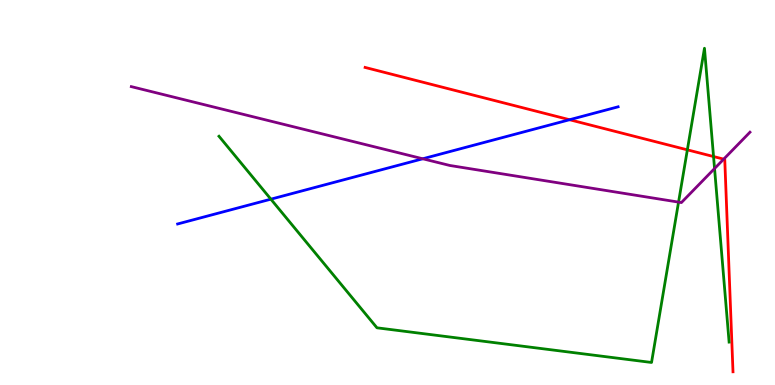[{'lines': ['blue', 'red'], 'intersections': [{'x': 7.35, 'y': 6.89}]}, {'lines': ['green', 'red'], 'intersections': [{'x': 8.87, 'y': 6.11}, {'x': 9.21, 'y': 5.93}]}, {'lines': ['purple', 'red'], 'intersections': [{'x': 9.34, 'y': 5.87}]}, {'lines': ['blue', 'green'], 'intersections': [{'x': 3.5, 'y': 4.83}]}, {'lines': ['blue', 'purple'], 'intersections': [{'x': 5.45, 'y': 5.88}]}, {'lines': ['green', 'purple'], 'intersections': [{'x': 8.76, 'y': 4.75}, {'x': 9.22, 'y': 5.62}]}]